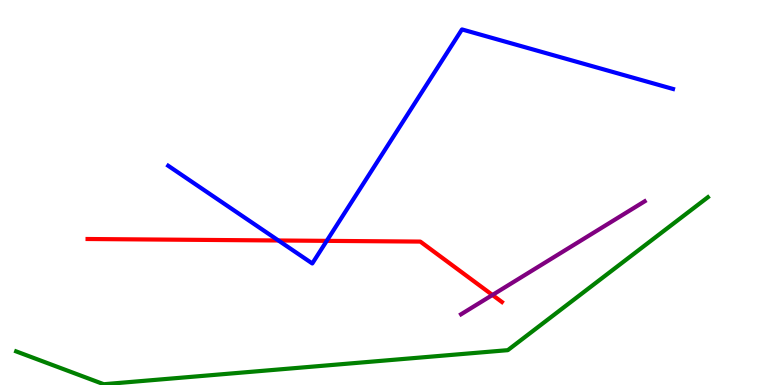[{'lines': ['blue', 'red'], 'intersections': [{'x': 3.59, 'y': 3.75}, {'x': 4.22, 'y': 3.74}]}, {'lines': ['green', 'red'], 'intersections': []}, {'lines': ['purple', 'red'], 'intersections': [{'x': 6.35, 'y': 2.34}]}, {'lines': ['blue', 'green'], 'intersections': []}, {'lines': ['blue', 'purple'], 'intersections': []}, {'lines': ['green', 'purple'], 'intersections': []}]